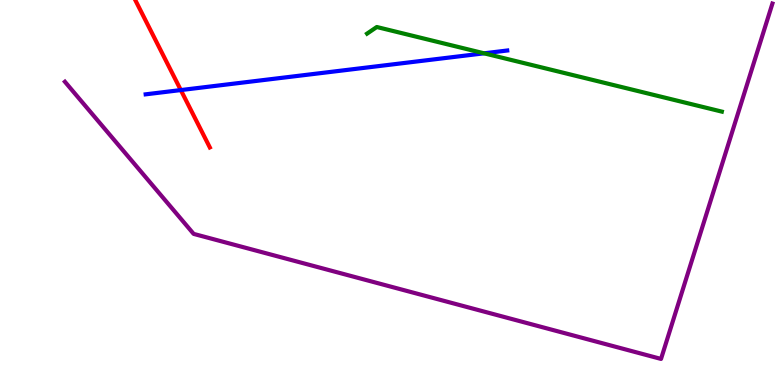[{'lines': ['blue', 'red'], 'intersections': [{'x': 2.33, 'y': 7.66}]}, {'lines': ['green', 'red'], 'intersections': []}, {'lines': ['purple', 'red'], 'intersections': []}, {'lines': ['blue', 'green'], 'intersections': [{'x': 6.25, 'y': 8.62}]}, {'lines': ['blue', 'purple'], 'intersections': []}, {'lines': ['green', 'purple'], 'intersections': []}]